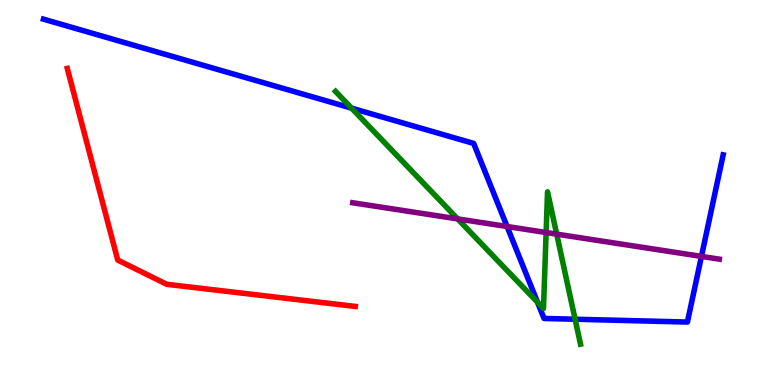[{'lines': ['blue', 'red'], 'intersections': []}, {'lines': ['green', 'red'], 'intersections': []}, {'lines': ['purple', 'red'], 'intersections': []}, {'lines': ['blue', 'green'], 'intersections': [{'x': 4.54, 'y': 7.19}, {'x': 6.94, 'y': 2.15}, {'x': 7.42, 'y': 1.71}]}, {'lines': ['blue', 'purple'], 'intersections': [{'x': 6.54, 'y': 4.12}, {'x': 9.05, 'y': 3.34}]}, {'lines': ['green', 'purple'], 'intersections': [{'x': 5.91, 'y': 4.31}, {'x': 7.05, 'y': 3.96}, {'x': 7.18, 'y': 3.92}]}]